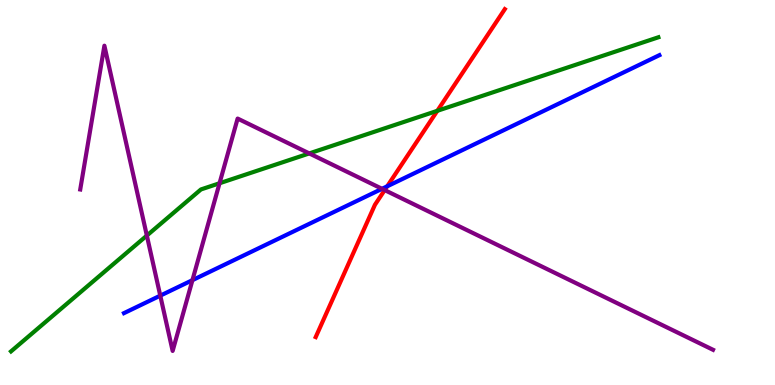[{'lines': ['blue', 'red'], 'intersections': [{'x': 5.0, 'y': 5.16}]}, {'lines': ['green', 'red'], 'intersections': [{'x': 5.64, 'y': 7.12}]}, {'lines': ['purple', 'red'], 'intersections': [{'x': 4.96, 'y': 5.06}]}, {'lines': ['blue', 'green'], 'intersections': []}, {'lines': ['blue', 'purple'], 'intersections': [{'x': 2.07, 'y': 2.32}, {'x': 2.48, 'y': 2.72}, {'x': 4.93, 'y': 5.1}]}, {'lines': ['green', 'purple'], 'intersections': [{'x': 1.89, 'y': 3.88}, {'x': 2.83, 'y': 5.24}, {'x': 3.99, 'y': 6.02}]}]